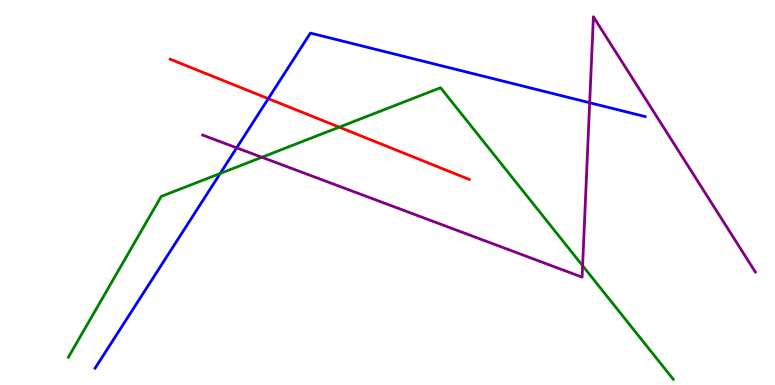[{'lines': ['blue', 'red'], 'intersections': [{'x': 3.46, 'y': 7.44}]}, {'lines': ['green', 'red'], 'intersections': [{'x': 4.38, 'y': 6.7}]}, {'lines': ['purple', 'red'], 'intersections': []}, {'lines': ['blue', 'green'], 'intersections': [{'x': 2.84, 'y': 5.49}]}, {'lines': ['blue', 'purple'], 'intersections': [{'x': 3.05, 'y': 6.16}, {'x': 7.61, 'y': 7.33}]}, {'lines': ['green', 'purple'], 'intersections': [{'x': 3.38, 'y': 5.92}, {'x': 7.52, 'y': 3.1}]}]